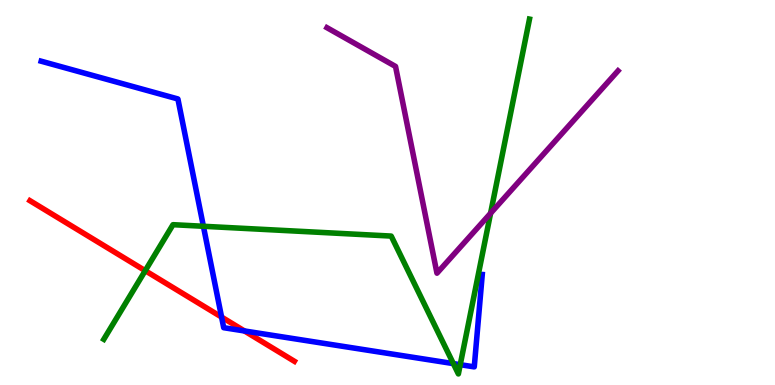[{'lines': ['blue', 'red'], 'intersections': [{'x': 2.86, 'y': 1.76}, {'x': 3.15, 'y': 1.4}]}, {'lines': ['green', 'red'], 'intersections': [{'x': 1.87, 'y': 2.97}]}, {'lines': ['purple', 'red'], 'intersections': []}, {'lines': ['blue', 'green'], 'intersections': [{'x': 2.62, 'y': 4.12}, {'x': 5.85, 'y': 0.556}, {'x': 5.94, 'y': 0.528}]}, {'lines': ['blue', 'purple'], 'intersections': []}, {'lines': ['green', 'purple'], 'intersections': [{'x': 6.33, 'y': 4.46}]}]